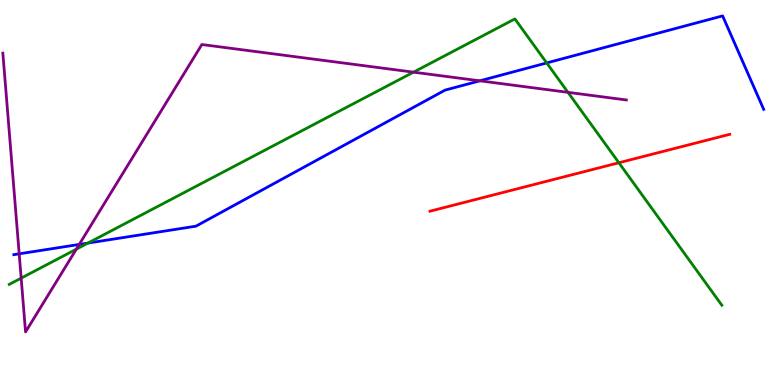[{'lines': ['blue', 'red'], 'intersections': []}, {'lines': ['green', 'red'], 'intersections': [{'x': 7.99, 'y': 5.77}]}, {'lines': ['purple', 'red'], 'intersections': []}, {'lines': ['blue', 'green'], 'intersections': [{'x': 1.13, 'y': 3.69}, {'x': 7.05, 'y': 8.37}]}, {'lines': ['blue', 'purple'], 'intersections': [{'x': 0.248, 'y': 3.41}, {'x': 1.02, 'y': 3.65}, {'x': 6.19, 'y': 7.9}]}, {'lines': ['green', 'purple'], 'intersections': [{'x': 0.273, 'y': 2.78}, {'x': 0.985, 'y': 3.53}, {'x': 5.34, 'y': 8.13}, {'x': 7.33, 'y': 7.6}]}]